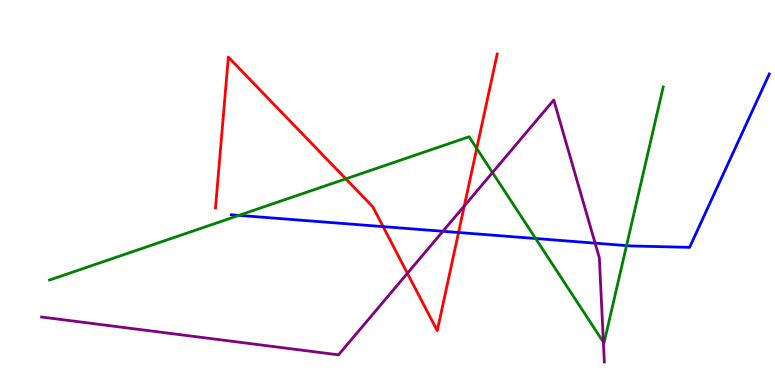[{'lines': ['blue', 'red'], 'intersections': [{'x': 4.94, 'y': 4.11}, {'x': 5.92, 'y': 3.96}]}, {'lines': ['green', 'red'], 'intersections': [{'x': 4.46, 'y': 5.35}, {'x': 6.15, 'y': 6.14}]}, {'lines': ['purple', 'red'], 'intersections': [{'x': 5.26, 'y': 2.9}, {'x': 5.99, 'y': 4.65}]}, {'lines': ['blue', 'green'], 'intersections': [{'x': 3.08, 'y': 4.41}, {'x': 6.91, 'y': 3.8}, {'x': 8.08, 'y': 3.62}]}, {'lines': ['blue', 'purple'], 'intersections': [{'x': 5.71, 'y': 3.99}, {'x': 7.68, 'y': 3.68}]}, {'lines': ['green', 'purple'], 'intersections': [{'x': 6.35, 'y': 5.52}, {'x': 7.79, 'y': 1.11}]}]